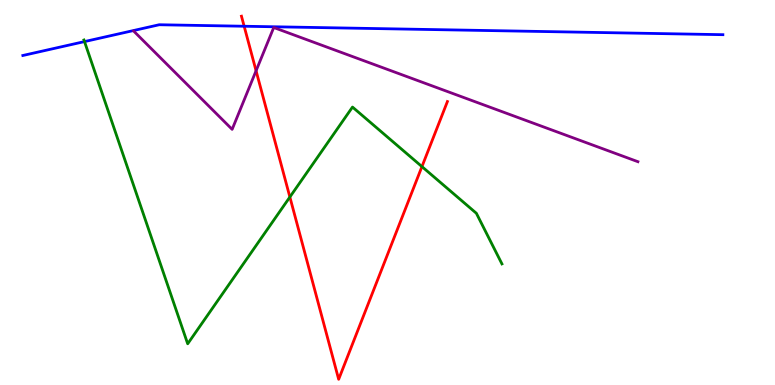[{'lines': ['blue', 'red'], 'intersections': [{'x': 3.15, 'y': 9.32}]}, {'lines': ['green', 'red'], 'intersections': [{'x': 3.74, 'y': 4.88}, {'x': 5.44, 'y': 5.67}]}, {'lines': ['purple', 'red'], 'intersections': [{'x': 3.3, 'y': 8.16}]}, {'lines': ['blue', 'green'], 'intersections': [{'x': 1.09, 'y': 8.92}]}, {'lines': ['blue', 'purple'], 'intersections': []}, {'lines': ['green', 'purple'], 'intersections': []}]